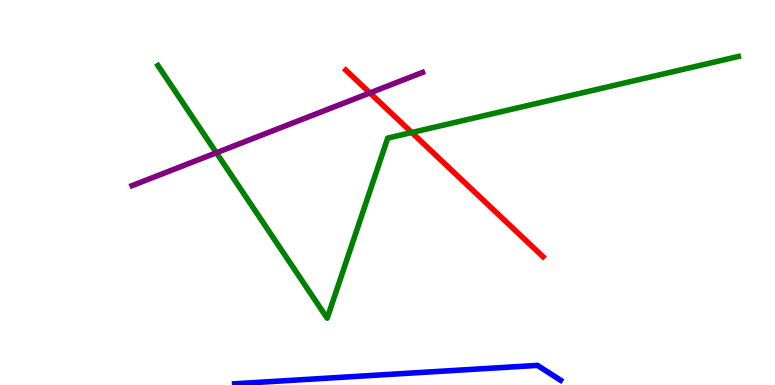[{'lines': ['blue', 'red'], 'intersections': []}, {'lines': ['green', 'red'], 'intersections': [{'x': 5.31, 'y': 6.56}]}, {'lines': ['purple', 'red'], 'intersections': [{'x': 4.77, 'y': 7.59}]}, {'lines': ['blue', 'green'], 'intersections': []}, {'lines': ['blue', 'purple'], 'intersections': []}, {'lines': ['green', 'purple'], 'intersections': [{'x': 2.79, 'y': 6.03}]}]